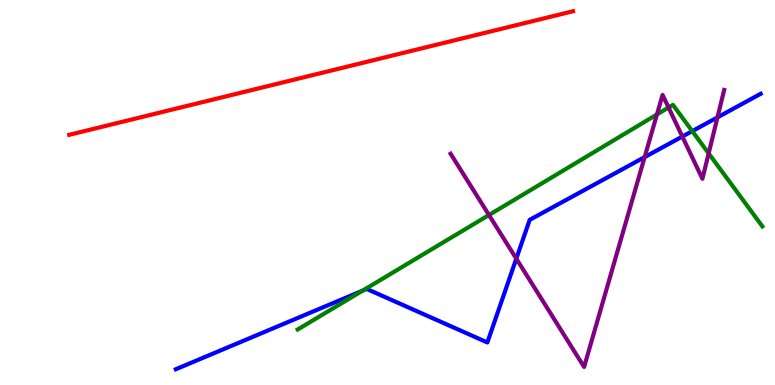[{'lines': ['blue', 'red'], 'intersections': []}, {'lines': ['green', 'red'], 'intersections': []}, {'lines': ['purple', 'red'], 'intersections': []}, {'lines': ['blue', 'green'], 'intersections': [{'x': 4.68, 'y': 2.45}, {'x': 8.93, 'y': 6.59}]}, {'lines': ['blue', 'purple'], 'intersections': [{'x': 6.66, 'y': 3.28}, {'x': 8.32, 'y': 5.92}, {'x': 8.8, 'y': 6.45}, {'x': 9.26, 'y': 6.95}]}, {'lines': ['green', 'purple'], 'intersections': [{'x': 6.31, 'y': 4.42}, {'x': 8.48, 'y': 7.03}, {'x': 8.63, 'y': 7.21}, {'x': 9.14, 'y': 6.02}]}]